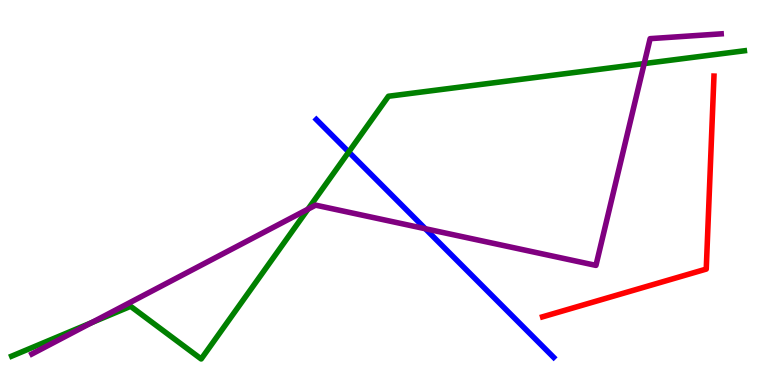[{'lines': ['blue', 'red'], 'intersections': []}, {'lines': ['green', 'red'], 'intersections': []}, {'lines': ['purple', 'red'], 'intersections': []}, {'lines': ['blue', 'green'], 'intersections': [{'x': 4.5, 'y': 6.05}]}, {'lines': ['blue', 'purple'], 'intersections': [{'x': 5.49, 'y': 4.06}]}, {'lines': ['green', 'purple'], 'intersections': [{'x': 1.18, 'y': 1.62}, {'x': 3.97, 'y': 4.57}, {'x': 8.31, 'y': 8.35}]}]